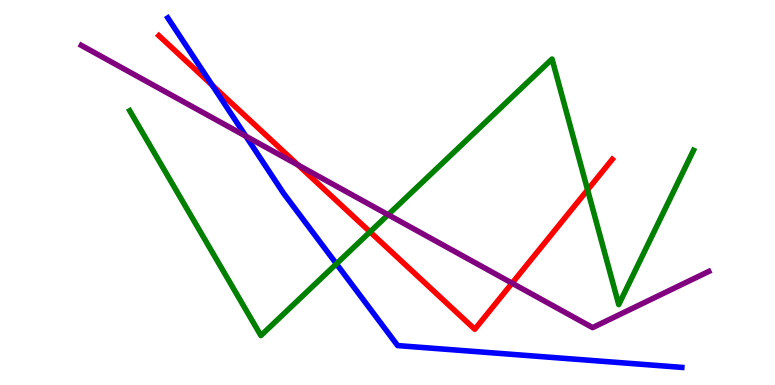[{'lines': ['blue', 'red'], 'intersections': [{'x': 2.74, 'y': 7.79}]}, {'lines': ['green', 'red'], 'intersections': [{'x': 4.77, 'y': 3.98}, {'x': 7.58, 'y': 5.07}]}, {'lines': ['purple', 'red'], 'intersections': [{'x': 3.85, 'y': 5.71}, {'x': 6.61, 'y': 2.65}]}, {'lines': ['blue', 'green'], 'intersections': [{'x': 4.34, 'y': 3.15}]}, {'lines': ['blue', 'purple'], 'intersections': [{'x': 3.17, 'y': 6.46}]}, {'lines': ['green', 'purple'], 'intersections': [{'x': 5.01, 'y': 4.42}]}]